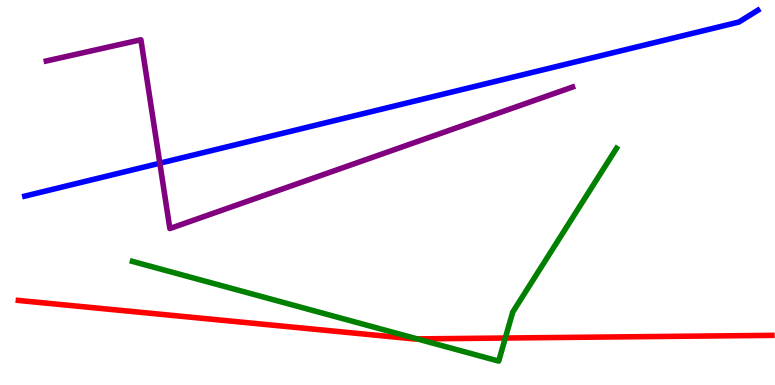[{'lines': ['blue', 'red'], 'intersections': []}, {'lines': ['green', 'red'], 'intersections': [{'x': 5.38, 'y': 1.2}, {'x': 6.52, 'y': 1.22}]}, {'lines': ['purple', 'red'], 'intersections': []}, {'lines': ['blue', 'green'], 'intersections': []}, {'lines': ['blue', 'purple'], 'intersections': [{'x': 2.06, 'y': 5.76}]}, {'lines': ['green', 'purple'], 'intersections': []}]